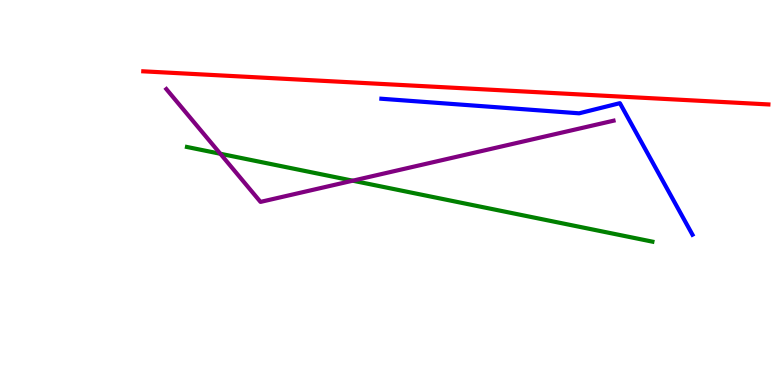[{'lines': ['blue', 'red'], 'intersections': []}, {'lines': ['green', 'red'], 'intersections': []}, {'lines': ['purple', 'red'], 'intersections': []}, {'lines': ['blue', 'green'], 'intersections': []}, {'lines': ['blue', 'purple'], 'intersections': []}, {'lines': ['green', 'purple'], 'intersections': [{'x': 2.84, 'y': 6.01}, {'x': 4.55, 'y': 5.31}]}]